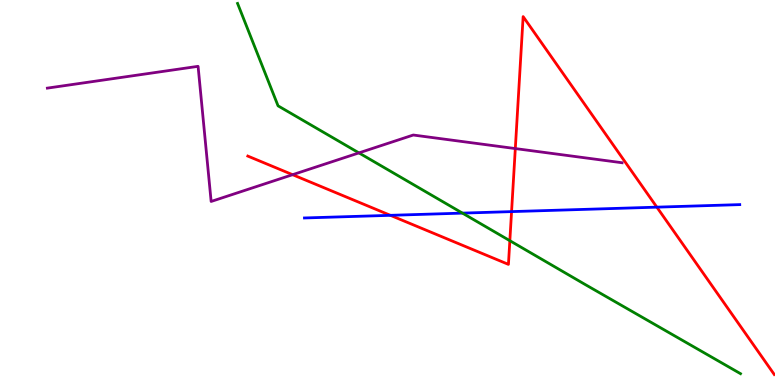[{'lines': ['blue', 'red'], 'intersections': [{'x': 5.04, 'y': 4.41}, {'x': 6.6, 'y': 4.5}, {'x': 8.48, 'y': 4.62}]}, {'lines': ['green', 'red'], 'intersections': [{'x': 6.58, 'y': 3.75}]}, {'lines': ['purple', 'red'], 'intersections': [{'x': 3.78, 'y': 5.46}, {'x': 6.65, 'y': 6.14}]}, {'lines': ['blue', 'green'], 'intersections': [{'x': 5.97, 'y': 4.46}]}, {'lines': ['blue', 'purple'], 'intersections': []}, {'lines': ['green', 'purple'], 'intersections': [{'x': 4.63, 'y': 6.03}]}]